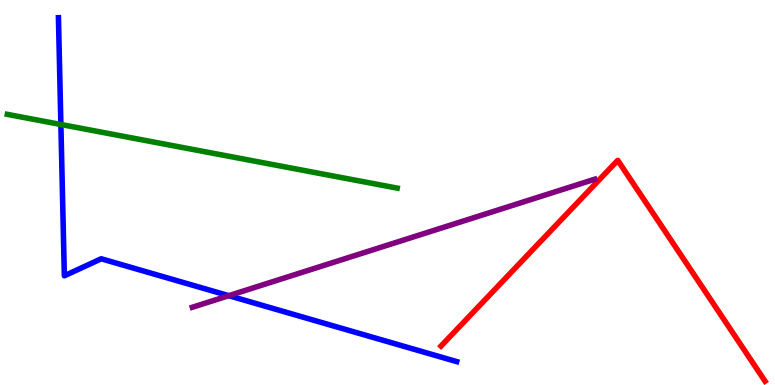[{'lines': ['blue', 'red'], 'intersections': []}, {'lines': ['green', 'red'], 'intersections': []}, {'lines': ['purple', 'red'], 'intersections': []}, {'lines': ['blue', 'green'], 'intersections': [{'x': 0.786, 'y': 6.77}]}, {'lines': ['blue', 'purple'], 'intersections': [{'x': 2.95, 'y': 2.32}]}, {'lines': ['green', 'purple'], 'intersections': []}]